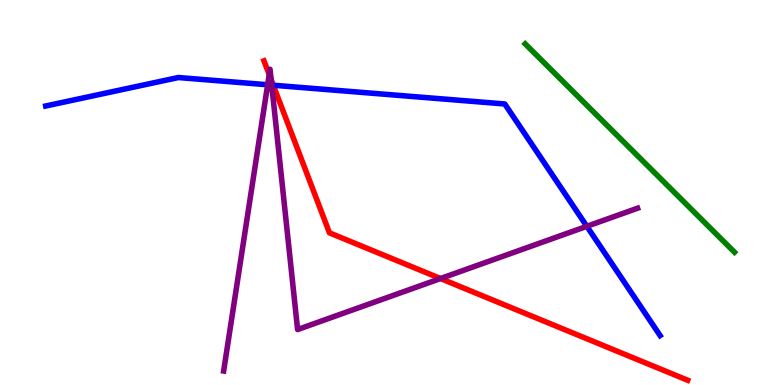[{'lines': ['blue', 'red'], 'intersections': [{'x': 3.53, 'y': 7.79}]}, {'lines': ['green', 'red'], 'intersections': []}, {'lines': ['purple', 'red'], 'intersections': [{'x': 3.47, 'y': 8.06}, {'x': 3.5, 'y': 7.93}, {'x': 5.68, 'y': 2.77}]}, {'lines': ['blue', 'green'], 'intersections': []}, {'lines': ['blue', 'purple'], 'intersections': [{'x': 3.45, 'y': 7.8}, {'x': 3.51, 'y': 7.79}, {'x': 7.57, 'y': 4.12}]}, {'lines': ['green', 'purple'], 'intersections': []}]